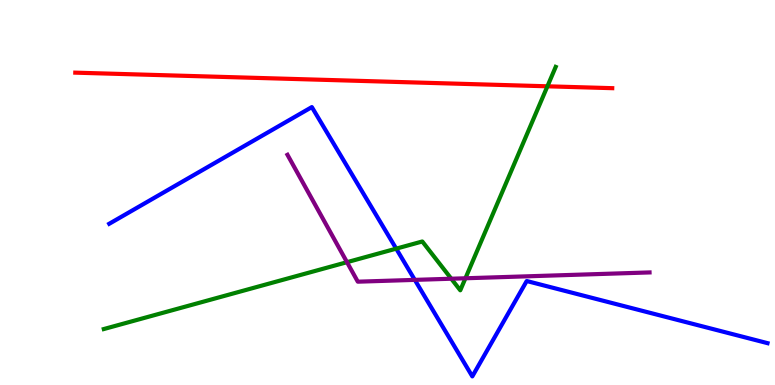[{'lines': ['blue', 'red'], 'intersections': []}, {'lines': ['green', 'red'], 'intersections': [{'x': 7.06, 'y': 7.76}]}, {'lines': ['purple', 'red'], 'intersections': []}, {'lines': ['blue', 'green'], 'intersections': [{'x': 5.11, 'y': 3.54}]}, {'lines': ['blue', 'purple'], 'intersections': [{'x': 5.35, 'y': 2.73}]}, {'lines': ['green', 'purple'], 'intersections': [{'x': 4.48, 'y': 3.19}, {'x': 5.82, 'y': 2.76}, {'x': 6.01, 'y': 2.77}]}]